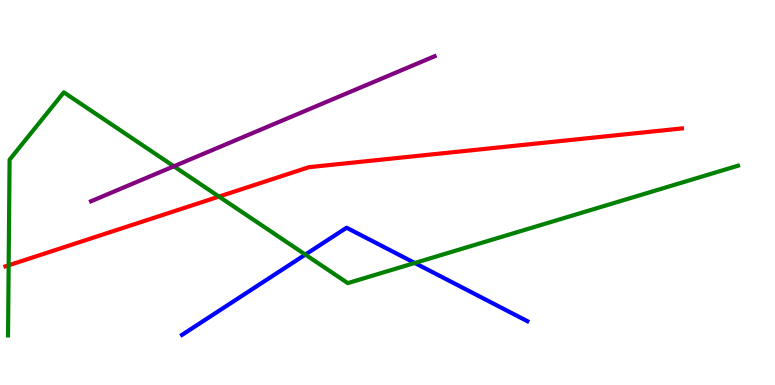[{'lines': ['blue', 'red'], 'intersections': []}, {'lines': ['green', 'red'], 'intersections': [{'x': 0.112, 'y': 3.11}, {'x': 2.83, 'y': 4.89}]}, {'lines': ['purple', 'red'], 'intersections': []}, {'lines': ['blue', 'green'], 'intersections': [{'x': 3.94, 'y': 3.39}, {'x': 5.35, 'y': 3.17}]}, {'lines': ['blue', 'purple'], 'intersections': []}, {'lines': ['green', 'purple'], 'intersections': [{'x': 2.24, 'y': 5.68}]}]